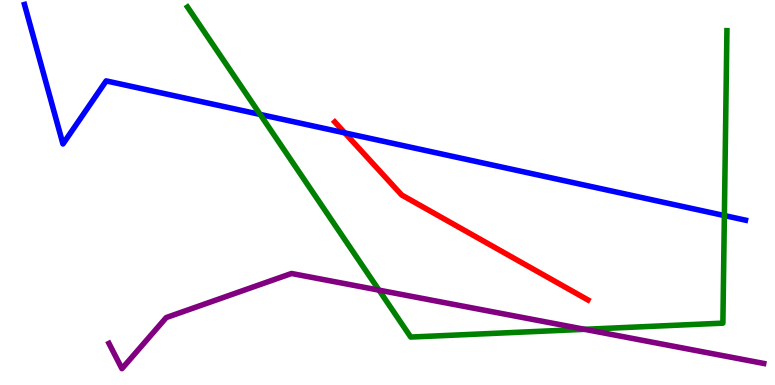[{'lines': ['blue', 'red'], 'intersections': [{'x': 4.45, 'y': 6.55}]}, {'lines': ['green', 'red'], 'intersections': []}, {'lines': ['purple', 'red'], 'intersections': []}, {'lines': ['blue', 'green'], 'intersections': [{'x': 3.36, 'y': 7.03}, {'x': 9.35, 'y': 4.4}]}, {'lines': ['blue', 'purple'], 'intersections': []}, {'lines': ['green', 'purple'], 'intersections': [{'x': 4.89, 'y': 2.46}, {'x': 7.54, 'y': 1.45}]}]